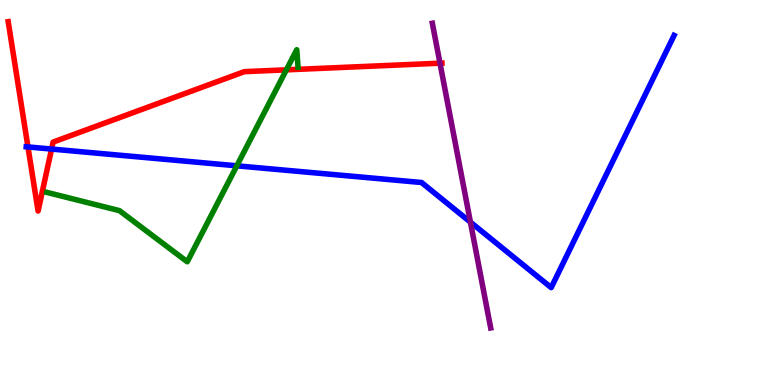[{'lines': ['blue', 'red'], 'intersections': [{'x': 0.361, 'y': 6.18}, {'x': 0.665, 'y': 6.13}]}, {'lines': ['green', 'red'], 'intersections': [{'x': 3.69, 'y': 8.19}]}, {'lines': ['purple', 'red'], 'intersections': [{'x': 5.68, 'y': 8.36}]}, {'lines': ['blue', 'green'], 'intersections': [{'x': 3.06, 'y': 5.69}]}, {'lines': ['blue', 'purple'], 'intersections': [{'x': 6.07, 'y': 4.23}]}, {'lines': ['green', 'purple'], 'intersections': []}]